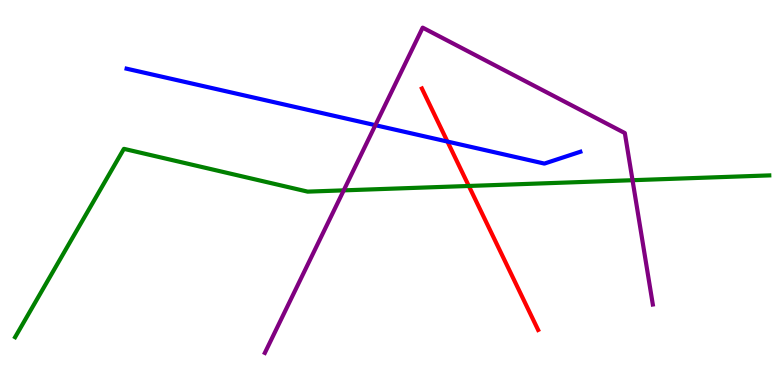[{'lines': ['blue', 'red'], 'intersections': [{'x': 5.77, 'y': 6.32}]}, {'lines': ['green', 'red'], 'intersections': [{'x': 6.05, 'y': 5.17}]}, {'lines': ['purple', 'red'], 'intersections': []}, {'lines': ['blue', 'green'], 'intersections': []}, {'lines': ['blue', 'purple'], 'intersections': [{'x': 4.84, 'y': 6.75}]}, {'lines': ['green', 'purple'], 'intersections': [{'x': 4.44, 'y': 5.06}, {'x': 8.16, 'y': 5.32}]}]